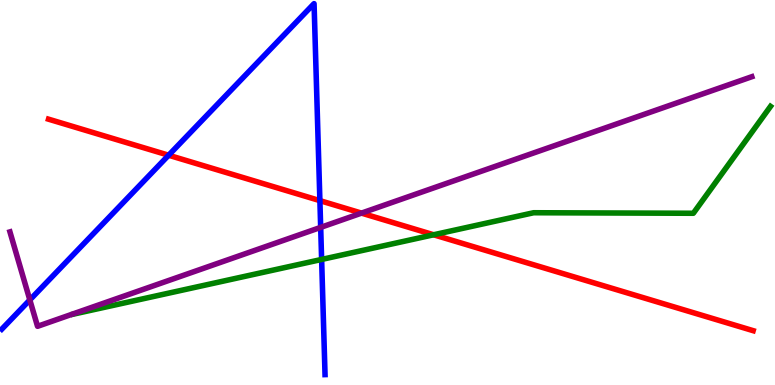[{'lines': ['blue', 'red'], 'intersections': [{'x': 2.18, 'y': 5.97}, {'x': 4.13, 'y': 4.79}]}, {'lines': ['green', 'red'], 'intersections': [{'x': 5.6, 'y': 3.9}]}, {'lines': ['purple', 'red'], 'intersections': [{'x': 4.66, 'y': 4.46}]}, {'lines': ['blue', 'green'], 'intersections': [{'x': 4.15, 'y': 3.26}]}, {'lines': ['blue', 'purple'], 'intersections': [{'x': 0.385, 'y': 2.21}, {'x': 4.14, 'y': 4.09}]}, {'lines': ['green', 'purple'], 'intersections': []}]